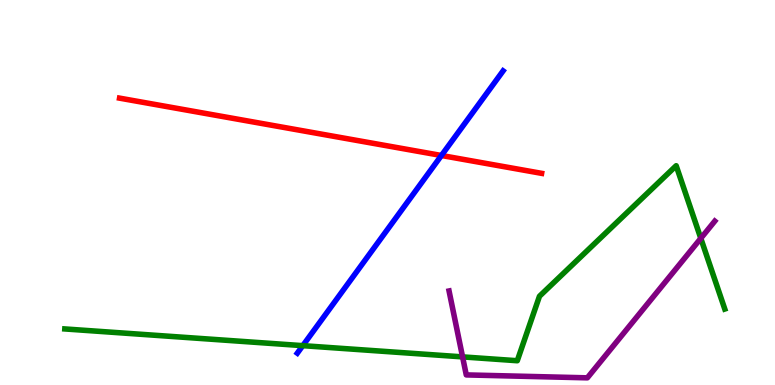[{'lines': ['blue', 'red'], 'intersections': [{'x': 5.7, 'y': 5.96}]}, {'lines': ['green', 'red'], 'intersections': []}, {'lines': ['purple', 'red'], 'intersections': []}, {'lines': ['blue', 'green'], 'intersections': [{'x': 3.91, 'y': 1.02}]}, {'lines': ['blue', 'purple'], 'intersections': []}, {'lines': ['green', 'purple'], 'intersections': [{'x': 5.97, 'y': 0.73}, {'x': 9.04, 'y': 3.81}]}]